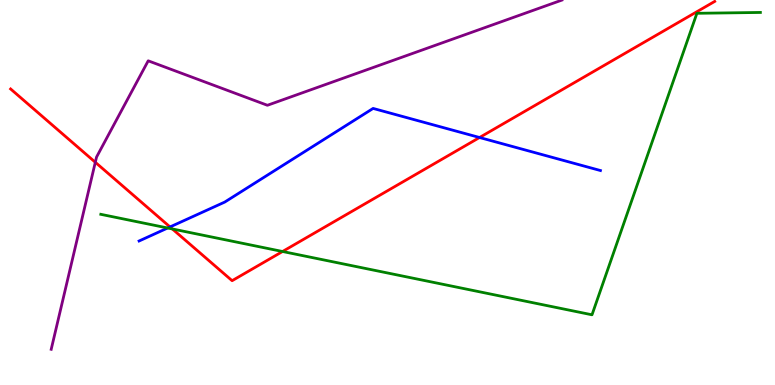[{'lines': ['blue', 'red'], 'intersections': [{'x': 2.19, 'y': 4.11}, {'x': 6.19, 'y': 6.43}]}, {'lines': ['green', 'red'], 'intersections': [{'x': 2.22, 'y': 4.05}, {'x': 3.65, 'y': 3.47}]}, {'lines': ['purple', 'red'], 'intersections': [{'x': 1.23, 'y': 5.79}]}, {'lines': ['blue', 'green'], 'intersections': [{'x': 2.16, 'y': 4.08}]}, {'lines': ['blue', 'purple'], 'intersections': []}, {'lines': ['green', 'purple'], 'intersections': []}]